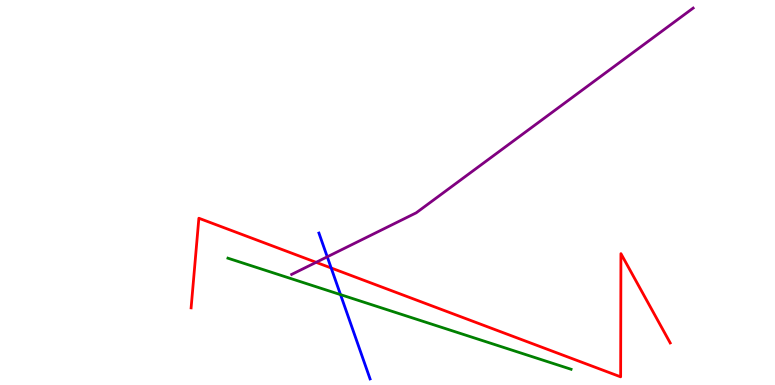[{'lines': ['blue', 'red'], 'intersections': [{'x': 4.27, 'y': 3.04}]}, {'lines': ['green', 'red'], 'intersections': []}, {'lines': ['purple', 'red'], 'intersections': [{'x': 4.08, 'y': 3.19}]}, {'lines': ['blue', 'green'], 'intersections': [{'x': 4.39, 'y': 2.35}]}, {'lines': ['blue', 'purple'], 'intersections': [{'x': 4.22, 'y': 3.33}]}, {'lines': ['green', 'purple'], 'intersections': []}]